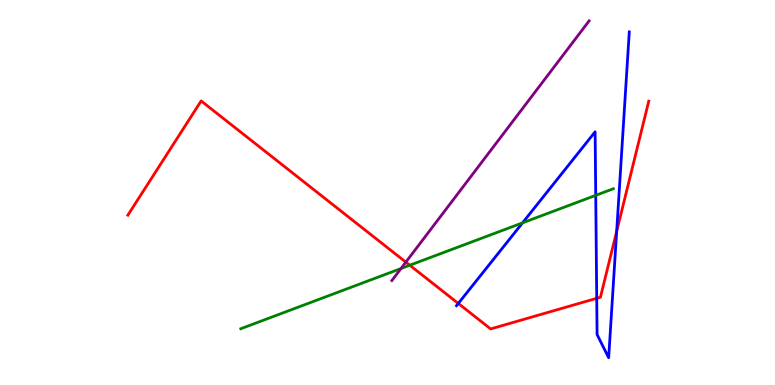[{'lines': ['blue', 'red'], 'intersections': [{'x': 5.91, 'y': 2.12}, {'x': 7.7, 'y': 2.25}, {'x': 7.96, 'y': 3.99}]}, {'lines': ['green', 'red'], 'intersections': [{'x': 5.29, 'y': 3.11}]}, {'lines': ['purple', 'red'], 'intersections': [{'x': 5.24, 'y': 3.19}]}, {'lines': ['blue', 'green'], 'intersections': [{'x': 6.74, 'y': 4.21}, {'x': 7.69, 'y': 4.93}]}, {'lines': ['blue', 'purple'], 'intersections': []}, {'lines': ['green', 'purple'], 'intersections': [{'x': 5.17, 'y': 3.03}]}]